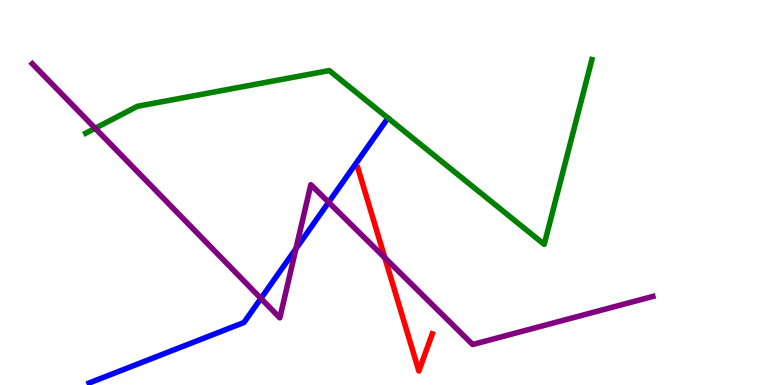[{'lines': ['blue', 'red'], 'intersections': []}, {'lines': ['green', 'red'], 'intersections': []}, {'lines': ['purple', 'red'], 'intersections': [{'x': 4.97, 'y': 3.3}]}, {'lines': ['blue', 'green'], 'intersections': []}, {'lines': ['blue', 'purple'], 'intersections': [{'x': 3.37, 'y': 2.25}, {'x': 3.82, 'y': 3.54}, {'x': 4.24, 'y': 4.75}]}, {'lines': ['green', 'purple'], 'intersections': [{'x': 1.23, 'y': 6.67}]}]